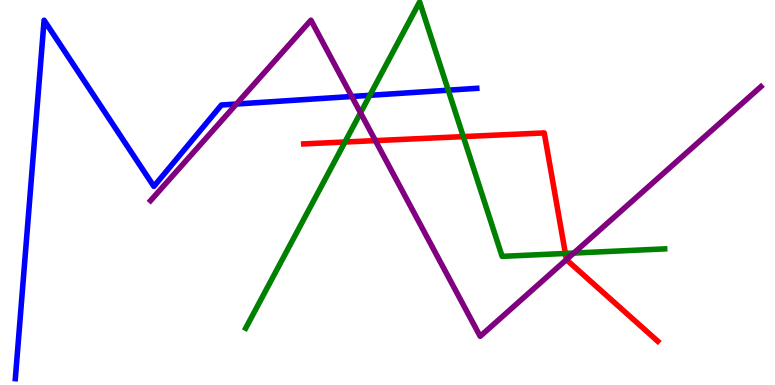[{'lines': ['blue', 'red'], 'intersections': []}, {'lines': ['green', 'red'], 'intersections': [{'x': 4.45, 'y': 6.31}, {'x': 5.98, 'y': 6.45}, {'x': 7.3, 'y': 3.42}]}, {'lines': ['purple', 'red'], 'intersections': [{'x': 4.84, 'y': 6.35}, {'x': 7.31, 'y': 3.26}]}, {'lines': ['blue', 'green'], 'intersections': [{'x': 4.77, 'y': 7.52}, {'x': 5.78, 'y': 7.66}]}, {'lines': ['blue', 'purple'], 'intersections': [{'x': 3.05, 'y': 7.3}, {'x': 4.54, 'y': 7.49}]}, {'lines': ['green', 'purple'], 'intersections': [{'x': 4.65, 'y': 7.07}, {'x': 7.4, 'y': 3.43}]}]